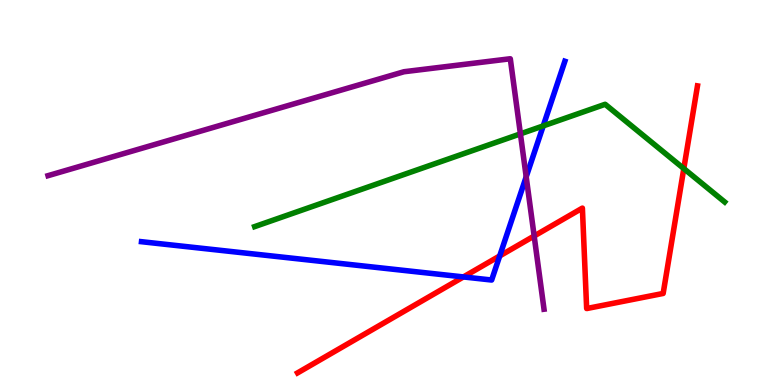[{'lines': ['blue', 'red'], 'intersections': [{'x': 5.98, 'y': 2.81}, {'x': 6.45, 'y': 3.35}]}, {'lines': ['green', 'red'], 'intersections': [{'x': 8.82, 'y': 5.62}]}, {'lines': ['purple', 'red'], 'intersections': [{'x': 6.89, 'y': 3.87}]}, {'lines': ['blue', 'green'], 'intersections': [{'x': 7.01, 'y': 6.73}]}, {'lines': ['blue', 'purple'], 'intersections': [{'x': 6.79, 'y': 5.41}]}, {'lines': ['green', 'purple'], 'intersections': [{'x': 6.71, 'y': 6.52}]}]